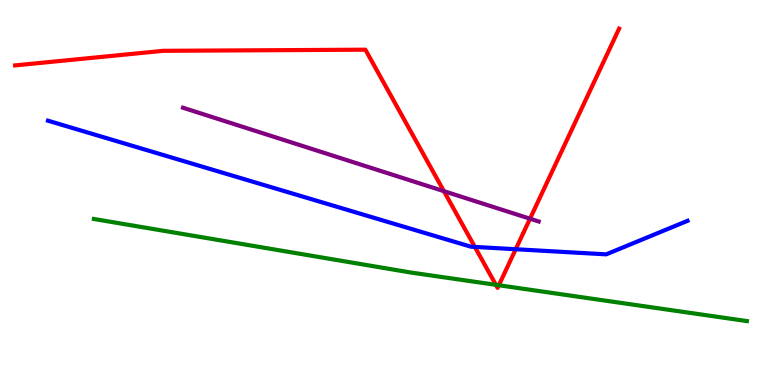[{'lines': ['blue', 'red'], 'intersections': [{'x': 6.13, 'y': 3.59}, {'x': 6.65, 'y': 3.53}]}, {'lines': ['green', 'red'], 'intersections': [{'x': 6.4, 'y': 2.6}, {'x': 6.44, 'y': 2.59}]}, {'lines': ['purple', 'red'], 'intersections': [{'x': 5.73, 'y': 5.03}, {'x': 6.84, 'y': 4.32}]}, {'lines': ['blue', 'green'], 'intersections': []}, {'lines': ['blue', 'purple'], 'intersections': []}, {'lines': ['green', 'purple'], 'intersections': []}]